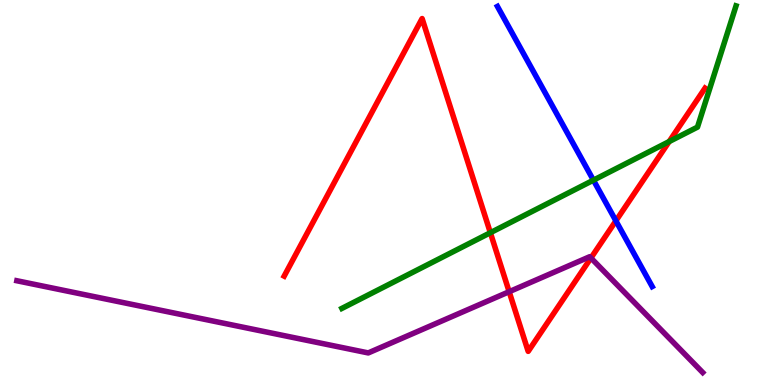[{'lines': ['blue', 'red'], 'intersections': [{'x': 7.95, 'y': 4.26}]}, {'lines': ['green', 'red'], 'intersections': [{'x': 6.33, 'y': 3.96}, {'x': 8.63, 'y': 6.32}]}, {'lines': ['purple', 'red'], 'intersections': [{'x': 6.57, 'y': 2.42}, {'x': 7.62, 'y': 3.3}]}, {'lines': ['blue', 'green'], 'intersections': [{'x': 7.66, 'y': 5.32}]}, {'lines': ['blue', 'purple'], 'intersections': []}, {'lines': ['green', 'purple'], 'intersections': []}]